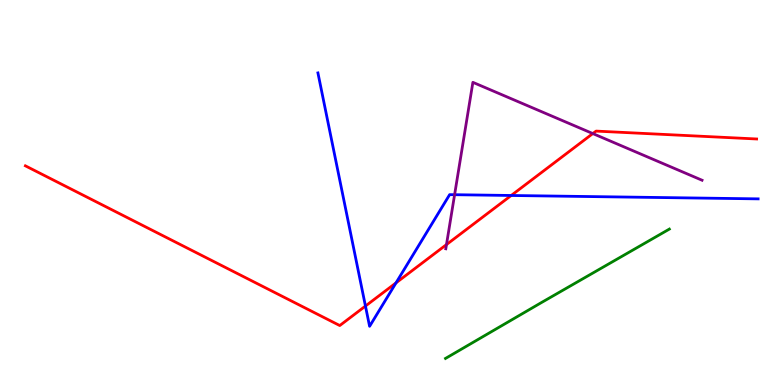[{'lines': ['blue', 'red'], 'intersections': [{'x': 4.72, 'y': 2.05}, {'x': 5.11, 'y': 2.65}, {'x': 6.6, 'y': 4.92}]}, {'lines': ['green', 'red'], 'intersections': []}, {'lines': ['purple', 'red'], 'intersections': [{'x': 5.76, 'y': 3.65}, {'x': 7.65, 'y': 6.53}]}, {'lines': ['blue', 'green'], 'intersections': []}, {'lines': ['blue', 'purple'], 'intersections': [{'x': 5.87, 'y': 4.94}]}, {'lines': ['green', 'purple'], 'intersections': []}]